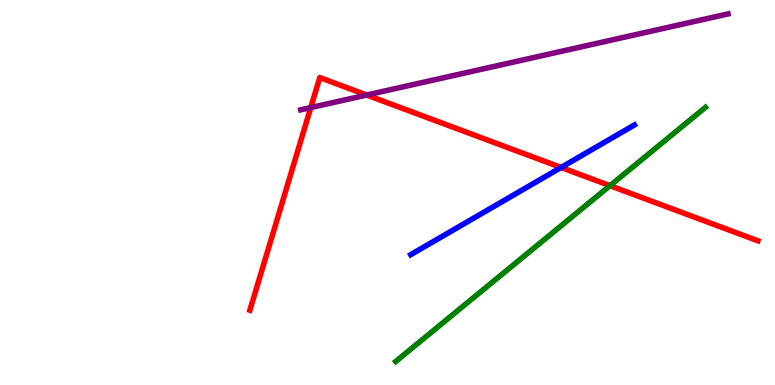[{'lines': ['blue', 'red'], 'intersections': [{'x': 7.24, 'y': 5.65}]}, {'lines': ['green', 'red'], 'intersections': [{'x': 7.87, 'y': 5.18}]}, {'lines': ['purple', 'red'], 'intersections': [{'x': 4.01, 'y': 7.21}, {'x': 4.73, 'y': 7.53}]}, {'lines': ['blue', 'green'], 'intersections': []}, {'lines': ['blue', 'purple'], 'intersections': []}, {'lines': ['green', 'purple'], 'intersections': []}]